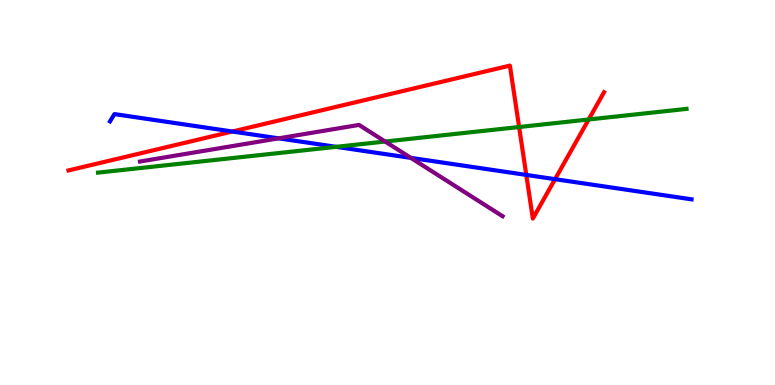[{'lines': ['blue', 'red'], 'intersections': [{'x': 3.0, 'y': 6.58}, {'x': 6.79, 'y': 5.46}, {'x': 7.16, 'y': 5.35}]}, {'lines': ['green', 'red'], 'intersections': [{'x': 6.7, 'y': 6.7}, {'x': 7.6, 'y': 6.9}]}, {'lines': ['purple', 'red'], 'intersections': []}, {'lines': ['blue', 'green'], 'intersections': [{'x': 4.34, 'y': 6.19}]}, {'lines': ['blue', 'purple'], 'intersections': [{'x': 3.6, 'y': 6.41}, {'x': 5.3, 'y': 5.9}]}, {'lines': ['green', 'purple'], 'intersections': [{'x': 4.97, 'y': 6.32}]}]